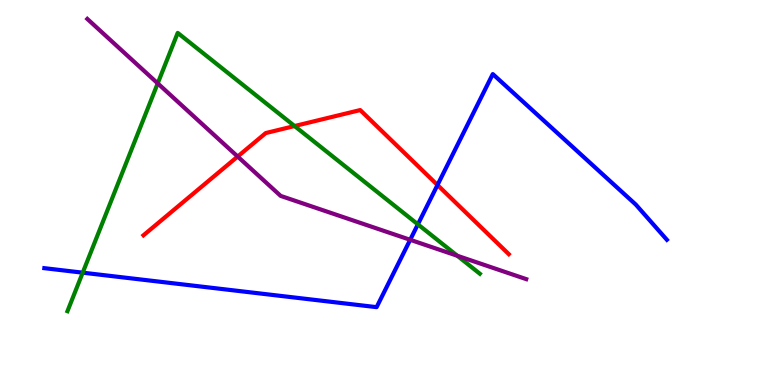[{'lines': ['blue', 'red'], 'intersections': [{'x': 5.65, 'y': 5.19}]}, {'lines': ['green', 'red'], 'intersections': [{'x': 3.8, 'y': 6.73}]}, {'lines': ['purple', 'red'], 'intersections': [{'x': 3.07, 'y': 5.93}]}, {'lines': ['blue', 'green'], 'intersections': [{'x': 1.07, 'y': 2.92}, {'x': 5.39, 'y': 4.17}]}, {'lines': ['blue', 'purple'], 'intersections': [{'x': 5.29, 'y': 3.77}]}, {'lines': ['green', 'purple'], 'intersections': [{'x': 2.04, 'y': 7.83}, {'x': 5.9, 'y': 3.36}]}]